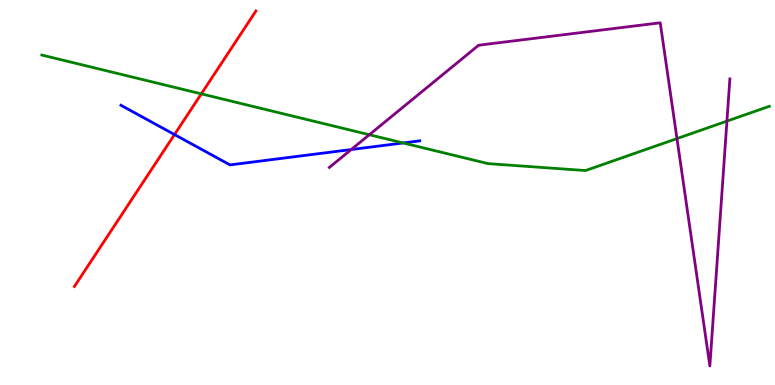[{'lines': ['blue', 'red'], 'intersections': [{'x': 2.25, 'y': 6.5}]}, {'lines': ['green', 'red'], 'intersections': [{'x': 2.6, 'y': 7.56}]}, {'lines': ['purple', 'red'], 'intersections': []}, {'lines': ['blue', 'green'], 'intersections': [{'x': 5.2, 'y': 6.29}]}, {'lines': ['blue', 'purple'], 'intersections': [{'x': 4.53, 'y': 6.12}]}, {'lines': ['green', 'purple'], 'intersections': [{'x': 4.77, 'y': 6.5}, {'x': 8.74, 'y': 6.4}, {'x': 9.38, 'y': 6.85}]}]